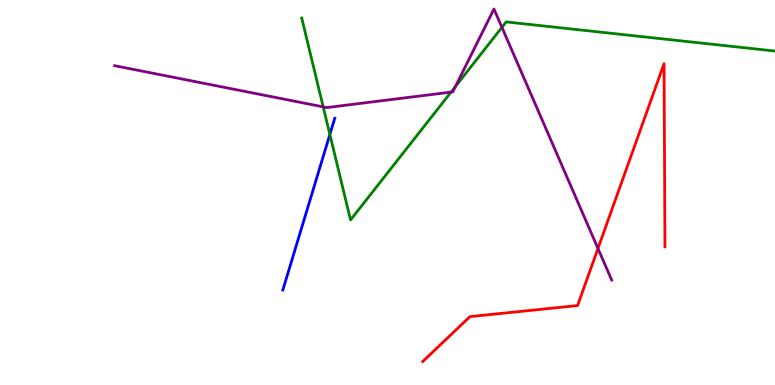[{'lines': ['blue', 'red'], 'intersections': []}, {'lines': ['green', 'red'], 'intersections': []}, {'lines': ['purple', 'red'], 'intersections': [{'x': 7.72, 'y': 3.55}]}, {'lines': ['blue', 'green'], 'intersections': [{'x': 4.26, 'y': 6.51}]}, {'lines': ['blue', 'purple'], 'intersections': []}, {'lines': ['green', 'purple'], 'intersections': [{'x': 4.17, 'y': 7.22}, {'x': 5.82, 'y': 7.61}, {'x': 5.88, 'y': 7.75}, {'x': 6.48, 'y': 9.29}]}]